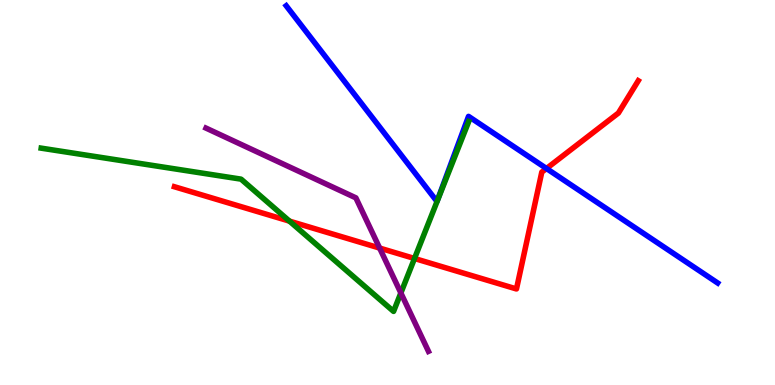[{'lines': ['blue', 'red'], 'intersections': [{'x': 7.05, 'y': 5.62}]}, {'lines': ['green', 'red'], 'intersections': [{'x': 3.74, 'y': 4.26}, {'x': 5.35, 'y': 3.29}]}, {'lines': ['purple', 'red'], 'intersections': [{'x': 4.9, 'y': 3.56}]}, {'lines': ['blue', 'green'], 'intersections': []}, {'lines': ['blue', 'purple'], 'intersections': []}, {'lines': ['green', 'purple'], 'intersections': [{'x': 5.17, 'y': 2.39}]}]